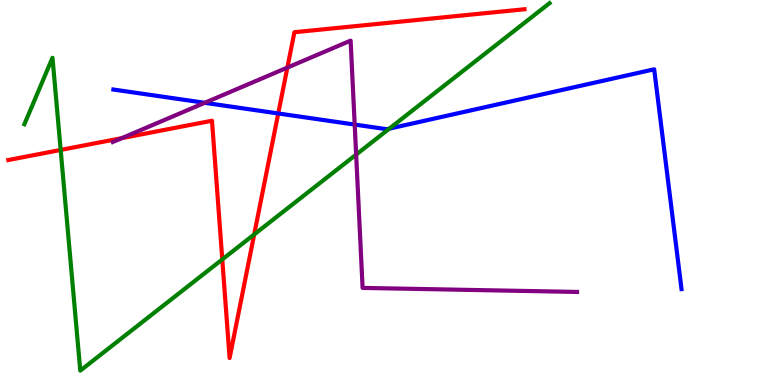[{'lines': ['blue', 'red'], 'intersections': [{'x': 3.59, 'y': 7.05}]}, {'lines': ['green', 'red'], 'intersections': [{'x': 0.783, 'y': 6.11}, {'x': 2.87, 'y': 3.26}, {'x': 3.28, 'y': 3.91}]}, {'lines': ['purple', 'red'], 'intersections': [{'x': 1.57, 'y': 6.41}, {'x': 3.71, 'y': 8.24}]}, {'lines': ['blue', 'green'], 'intersections': [{'x': 5.02, 'y': 6.66}]}, {'lines': ['blue', 'purple'], 'intersections': [{'x': 2.64, 'y': 7.33}, {'x': 4.58, 'y': 6.76}]}, {'lines': ['green', 'purple'], 'intersections': [{'x': 4.6, 'y': 5.98}]}]